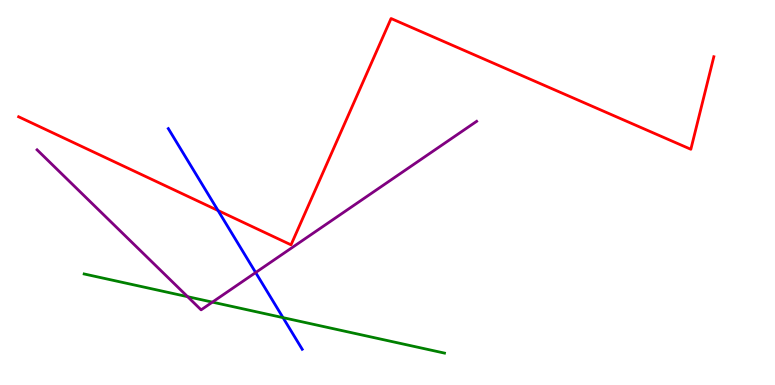[{'lines': ['blue', 'red'], 'intersections': [{'x': 2.81, 'y': 4.53}]}, {'lines': ['green', 'red'], 'intersections': []}, {'lines': ['purple', 'red'], 'intersections': []}, {'lines': ['blue', 'green'], 'intersections': [{'x': 3.65, 'y': 1.75}]}, {'lines': ['blue', 'purple'], 'intersections': [{'x': 3.3, 'y': 2.92}]}, {'lines': ['green', 'purple'], 'intersections': [{'x': 2.42, 'y': 2.29}, {'x': 2.74, 'y': 2.15}]}]